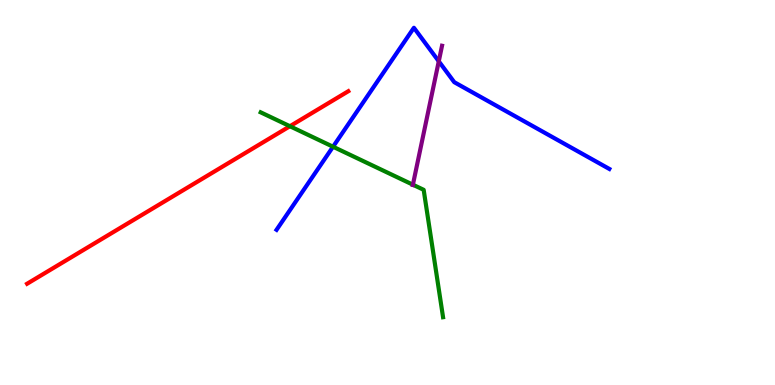[{'lines': ['blue', 'red'], 'intersections': []}, {'lines': ['green', 'red'], 'intersections': [{'x': 3.74, 'y': 6.72}]}, {'lines': ['purple', 'red'], 'intersections': []}, {'lines': ['blue', 'green'], 'intersections': [{'x': 4.3, 'y': 6.19}]}, {'lines': ['blue', 'purple'], 'intersections': [{'x': 5.66, 'y': 8.41}]}, {'lines': ['green', 'purple'], 'intersections': [{'x': 5.33, 'y': 5.2}]}]